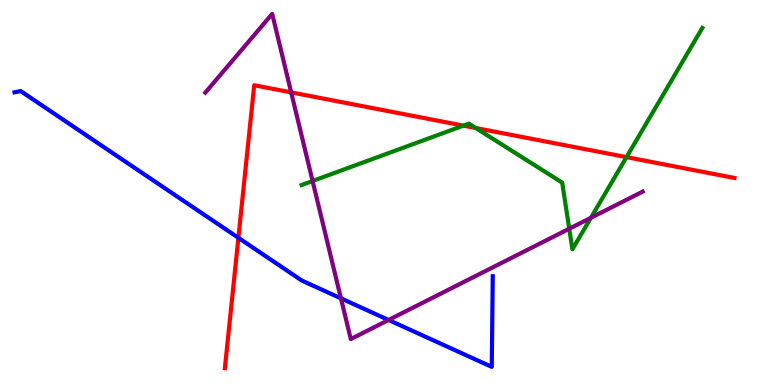[{'lines': ['blue', 'red'], 'intersections': [{'x': 3.08, 'y': 3.82}]}, {'lines': ['green', 'red'], 'intersections': [{'x': 5.98, 'y': 6.74}, {'x': 6.14, 'y': 6.67}, {'x': 8.08, 'y': 5.92}]}, {'lines': ['purple', 'red'], 'intersections': [{'x': 3.76, 'y': 7.6}]}, {'lines': ['blue', 'green'], 'intersections': []}, {'lines': ['blue', 'purple'], 'intersections': [{'x': 4.4, 'y': 2.25}, {'x': 5.01, 'y': 1.69}]}, {'lines': ['green', 'purple'], 'intersections': [{'x': 4.03, 'y': 5.3}, {'x': 7.35, 'y': 4.06}, {'x': 7.62, 'y': 4.34}]}]